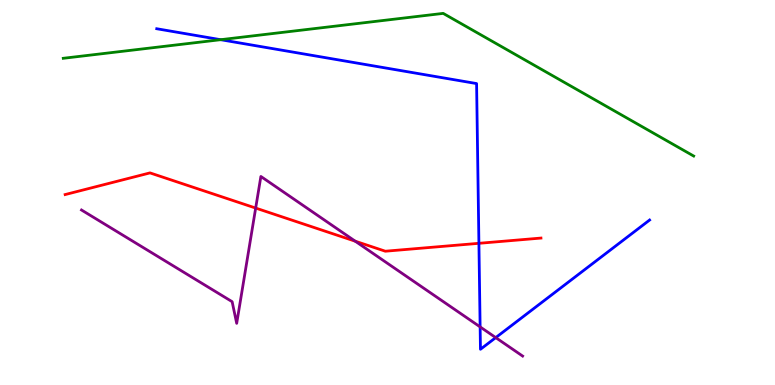[{'lines': ['blue', 'red'], 'intersections': [{'x': 6.18, 'y': 3.68}]}, {'lines': ['green', 'red'], 'intersections': []}, {'lines': ['purple', 'red'], 'intersections': [{'x': 3.3, 'y': 4.6}, {'x': 4.58, 'y': 3.73}]}, {'lines': ['blue', 'green'], 'intersections': [{'x': 2.85, 'y': 8.97}]}, {'lines': ['blue', 'purple'], 'intersections': [{'x': 6.2, 'y': 1.51}, {'x': 6.4, 'y': 1.23}]}, {'lines': ['green', 'purple'], 'intersections': []}]